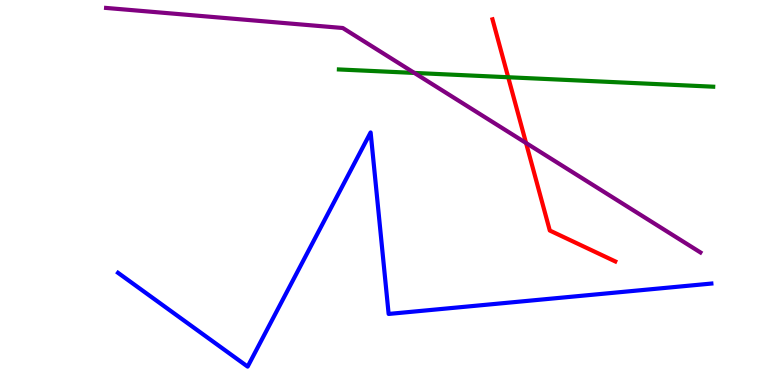[{'lines': ['blue', 'red'], 'intersections': []}, {'lines': ['green', 'red'], 'intersections': [{'x': 6.56, 'y': 7.99}]}, {'lines': ['purple', 'red'], 'intersections': [{'x': 6.79, 'y': 6.29}]}, {'lines': ['blue', 'green'], 'intersections': []}, {'lines': ['blue', 'purple'], 'intersections': []}, {'lines': ['green', 'purple'], 'intersections': [{'x': 5.35, 'y': 8.11}]}]